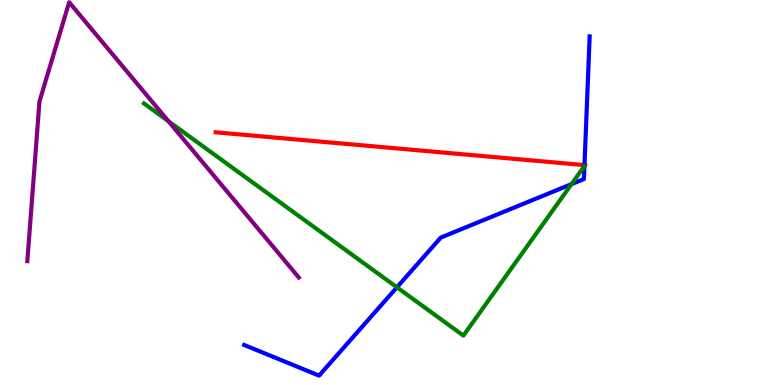[{'lines': ['blue', 'red'], 'intersections': [{'x': 7.54, 'y': 5.71}]}, {'lines': ['green', 'red'], 'intersections': []}, {'lines': ['purple', 'red'], 'intersections': []}, {'lines': ['blue', 'green'], 'intersections': [{'x': 5.12, 'y': 2.54}, {'x': 7.37, 'y': 5.22}]}, {'lines': ['blue', 'purple'], 'intersections': []}, {'lines': ['green', 'purple'], 'intersections': [{'x': 2.17, 'y': 6.85}]}]